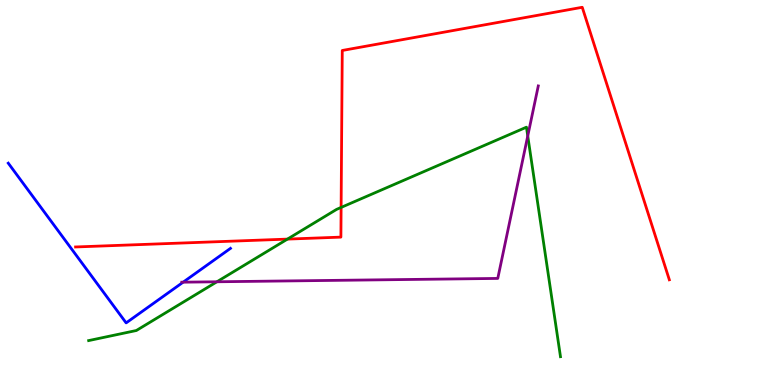[{'lines': ['blue', 'red'], 'intersections': []}, {'lines': ['green', 'red'], 'intersections': [{'x': 3.71, 'y': 3.79}, {'x': 4.4, 'y': 4.61}]}, {'lines': ['purple', 'red'], 'intersections': []}, {'lines': ['blue', 'green'], 'intersections': []}, {'lines': ['blue', 'purple'], 'intersections': [{'x': 2.36, 'y': 2.67}]}, {'lines': ['green', 'purple'], 'intersections': [{'x': 2.8, 'y': 2.68}, {'x': 6.81, 'y': 6.47}]}]